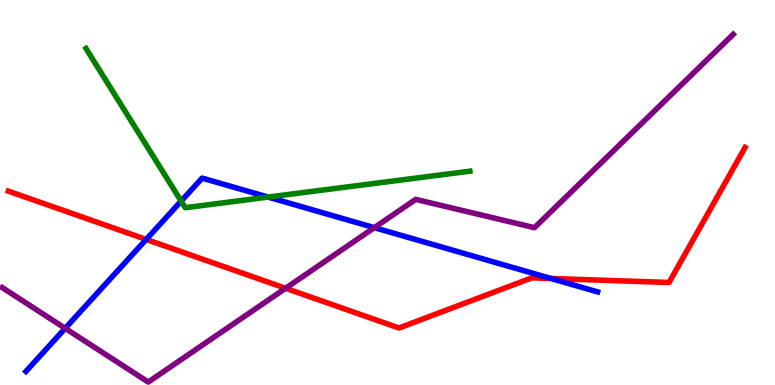[{'lines': ['blue', 'red'], 'intersections': [{'x': 1.89, 'y': 3.78}, {'x': 7.11, 'y': 2.77}]}, {'lines': ['green', 'red'], 'intersections': []}, {'lines': ['purple', 'red'], 'intersections': [{'x': 3.69, 'y': 2.51}]}, {'lines': ['blue', 'green'], 'intersections': [{'x': 2.34, 'y': 4.78}, {'x': 3.46, 'y': 4.88}]}, {'lines': ['blue', 'purple'], 'intersections': [{'x': 0.841, 'y': 1.47}, {'x': 4.83, 'y': 4.09}]}, {'lines': ['green', 'purple'], 'intersections': []}]